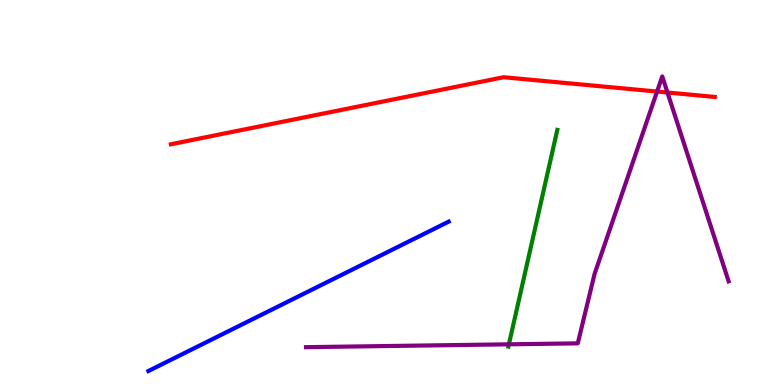[{'lines': ['blue', 'red'], 'intersections': []}, {'lines': ['green', 'red'], 'intersections': []}, {'lines': ['purple', 'red'], 'intersections': [{'x': 8.48, 'y': 7.62}, {'x': 8.61, 'y': 7.6}]}, {'lines': ['blue', 'green'], 'intersections': []}, {'lines': ['blue', 'purple'], 'intersections': []}, {'lines': ['green', 'purple'], 'intersections': [{'x': 6.57, 'y': 1.06}]}]